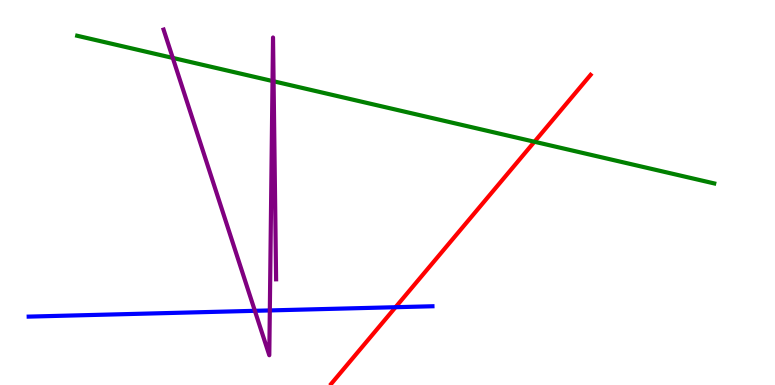[{'lines': ['blue', 'red'], 'intersections': [{'x': 5.1, 'y': 2.02}]}, {'lines': ['green', 'red'], 'intersections': [{'x': 6.9, 'y': 6.32}]}, {'lines': ['purple', 'red'], 'intersections': []}, {'lines': ['blue', 'green'], 'intersections': []}, {'lines': ['blue', 'purple'], 'intersections': [{'x': 3.29, 'y': 1.93}, {'x': 3.48, 'y': 1.94}]}, {'lines': ['green', 'purple'], 'intersections': [{'x': 2.23, 'y': 8.5}, {'x': 3.52, 'y': 7.9}, {'x': 3.53, 'y': 7.89}]}]